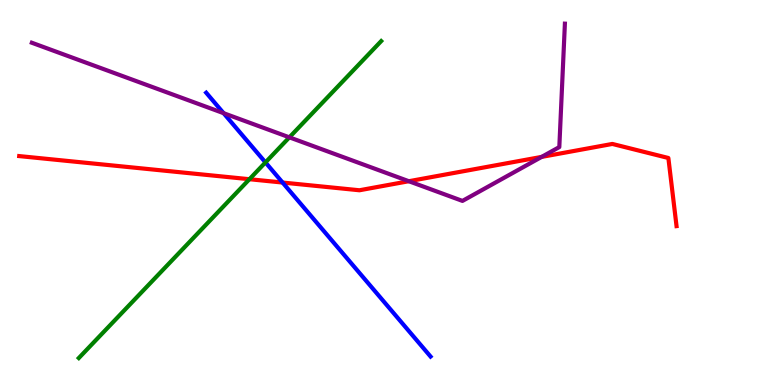[{'lines': ['blue', 'red'], 'intersections': [{'x': 3.65, 'y': 5.26}]}, {'lines': ['green', 'red'], 'intersections': [{'x': 3.22, 'y': 5.35}]}, {'lines': ['purple', 'red'], 'intersections': [{'x': 5.28, 'y': 5.29}, {'x': 6.99, 'y': 5.92}]}, {'lines': ['blue', 'green'], 'intersections': [{'x': 3.43, 'y': 5.78}]}, {'lines': ['blue', 'purple'], 'intersections': [{'x': 2.89, 'y': 7.06}]}, {'lines': ['green', 'purple'], 'intersections': [{'x': 3.73, 'y': 6.43}]}]